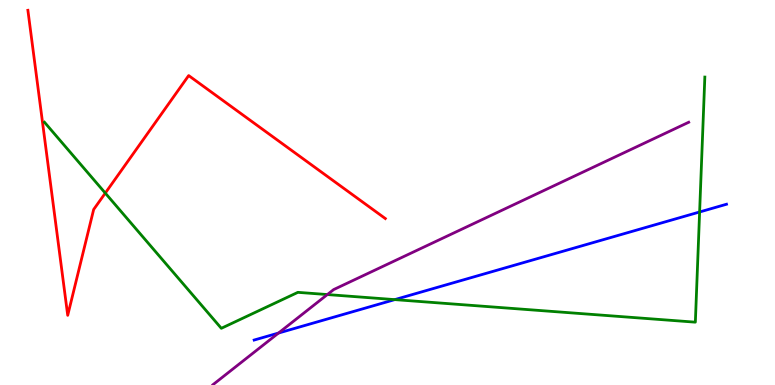[{'lines': ['blue', 'red'], 'intersections': []}, {'lines': ['green', 'red'], 'intersections': [{'x': 1.36, 'y': 4.98}]}, {'lines': ['purple', 'red'], 'intersections': []}, {'lines': ['blue', 'green'], 'intersections': [{'x': 5.09, 'y': 2.22}, {'x': 9.03, 'y': 4.49}]}, {'lines': ['blue', 'purple'], 'intersections': [{'x': 3.59, 'y': 1.35}]}, {'lines': ['green', 'purple'], 'intersections': [{'x': 4.22, 'y': 2.35}]}]